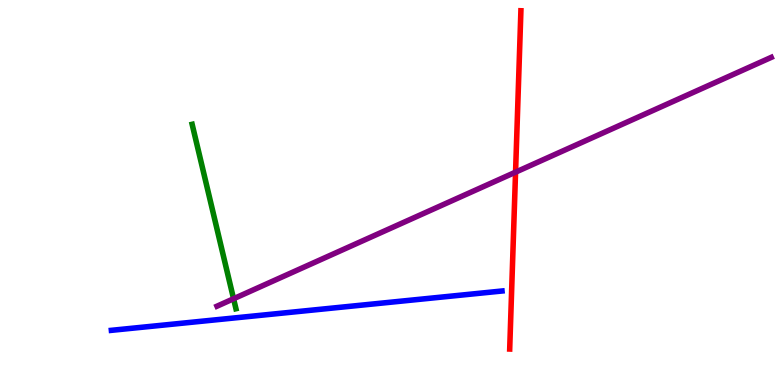[{'lines': ['blue', 'red'], 'intersections': []}, {'lines': ['green', 'red'], 'intersections': []}, {'lines': ['purple', 'red'], 'intersections': [{'x': 6.65, 'y': 5.53}]}, {'lines': ['blue', 'green'], 'intersections': []}, {'lines': ['blue', 'purple'], 'intersections': []}, {'lines': ['green', 'purple'], 'intersections': [{'x': 3.01, 'y': 2.24}]}]